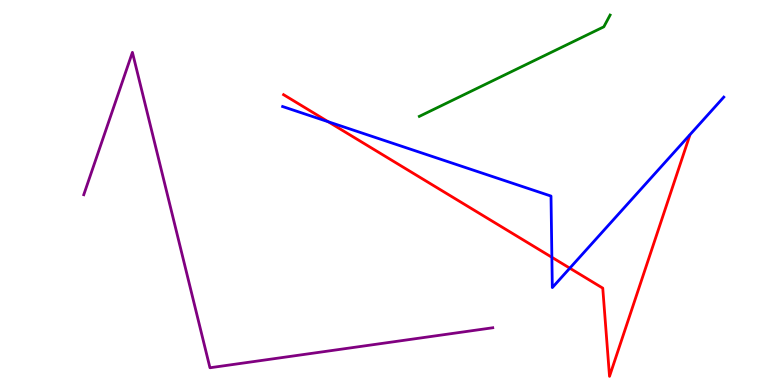[{'lines': ['blue', 'red'], 'intersections': [{'x': 4.24, 'y': 6.84}, {'x': 7.12, 'y': 3.32}, {'x': 7.35, 'y': 3.03}]}, {'lines': ['green', 'red'], 'intersections': []}, {'lines': ['purple', 'red'], 'intersections': []}, {'lines': ['blue', 'green'], 'intersections': []}, {'lines': ['blue', 'purple'], 'intersections': []}, {'lines': ['green', 'purple'], 'intersections': []}]